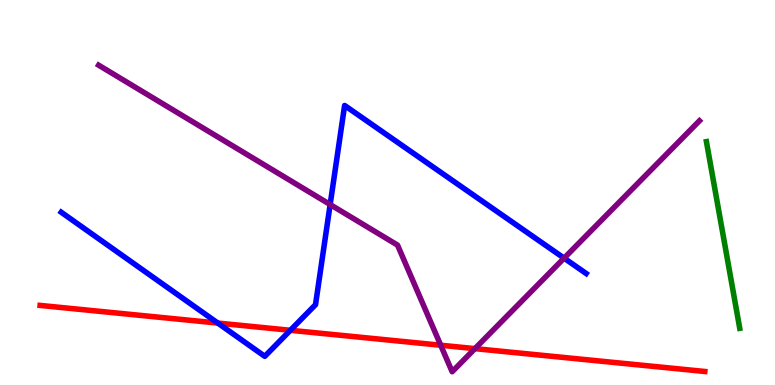[{'lines': ['blue', 'red'], 'intersections': [{'x': 2.81, 'y': 1.61}, {'x': 3.75, 'y': 1.42}]}, {'lines': ['green', 'red'], 'intersections': []}, {'lines': ['purple', 'red'], 'intersections': [{'x': 5.69, 'y': 1.03}, {'x': 6.13, 'y': 0.945}]}, {'lines': ['blue', 'green'], 'intersections': []}, {'lines': ['blue', 'purple'], 'intersections': [{'x': 4.26, 'y': 4.69}, {'x': 7.28, 'y': 3.29}]}, {'lines': ['green', 'purple'], 'intersections': []}]